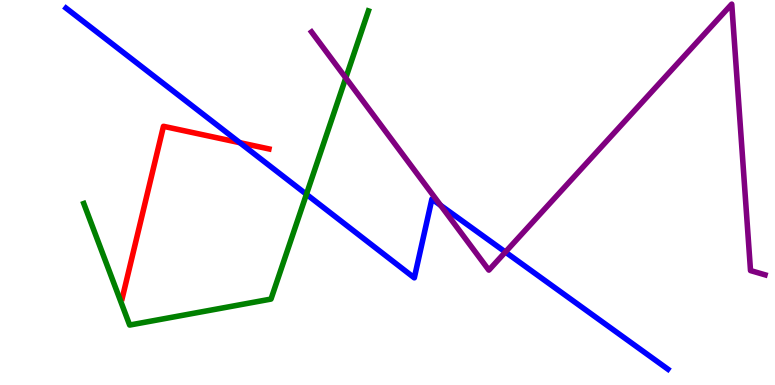[{'lines': ['blue', 'red'], 'intersections': [{'x': 3.09, 'y': 6.29}]}, {'lines': ['green', 'red'], 'intersections': []}, {'lines': ['purple', 'red'], 'intersections': []}, {'lines': ['blue', 'green'], 'intersections': [{'x': 3.95, 'y': 4.95}]}, {'lines': ['blue', 'purple'], 'intersections': [{'x': 5.69, 'y': 4.67}, {'x': 6.52, 'y': 3.45}]}, {'lines': ['green', 'purple'], 'intersections': [{'x': 4.46, 'y': 7.98}]}]